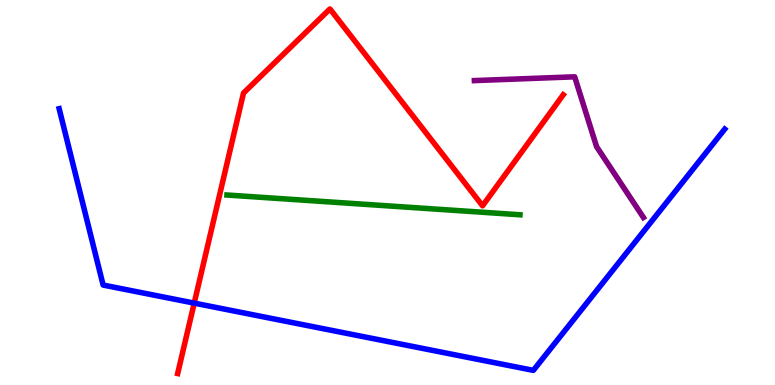[{'lines': ['blue', 'red'], 'intersections': [{'x': 2.51, 'y': 2.13}]}, {'lines': ['green', 'red'], 'intersections': []}, {'lines': ['purple', 'red'], 'intersections': []}, {'lines': ['blue', 'green'], 'intersections': []}, {'lines': ['blue', 'purple'], 'intersections': []}, {'lines': ['green', 'purple'], 'intersections': []}]